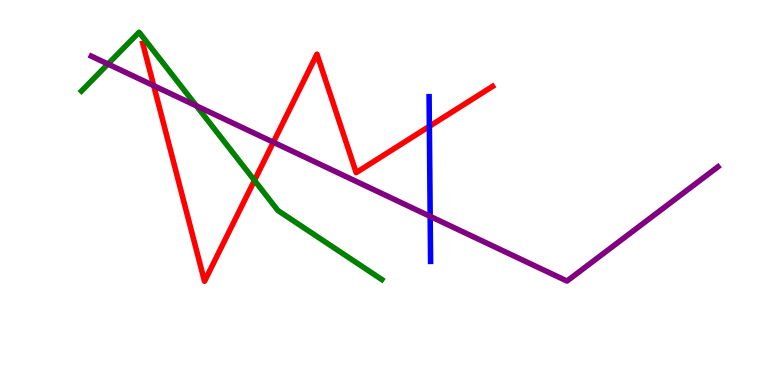[{'lines': ['blue', 'red'], 'intersections': [{'x': 5.54, 'y': 6.72}]}, {'lines': ['green', 'red'], 'intersections': [{'x': 3.28, 'y': 5.31}]}, {'lines': ['purple', 'red'], 'intersections': [{'x': 1.98, 'y': 7.77}, {'x': 3.53, 'y': 6.31}]}, {'lines': ['blue', 'green'], 'intersections': []}, {'lines': ['blue', 'purple'], 'intersections': [{'x': 5.55, 'y': 4.38}]}, {'lines': ['green', 'purple'], 'intersections': [{'x': 1.39, 'y': 8.34}, {'x': 2.53, 'y': 7.25}]}]